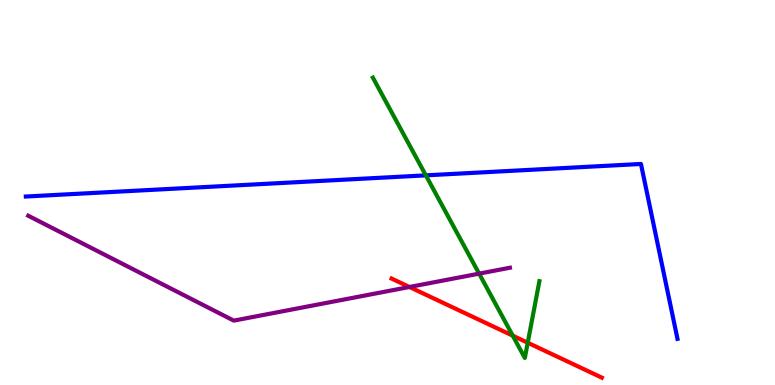[{'lines': ['blue', 'red'], 'intersections': []}, {'lines': ['green', 'red'], 'intersections': [{'x': 6.62, 'y': 1.28}, {'x': 6.81, 'y': 1.1}]}, {'lines': ['purple', 'red'], 'intersections': [{'x': 5.28, 'y': 2.55}]}, {'lines': ['blue', 'green'], 'intersections': [{'x': 5.49, 'y': 5.45}]}, {'lines': ['blue', 'purple'], 'intersections': []}, {'lines': ['green', 'purple'], 'intersections': [{'x': 6.18, 'y': 2.89}]}]